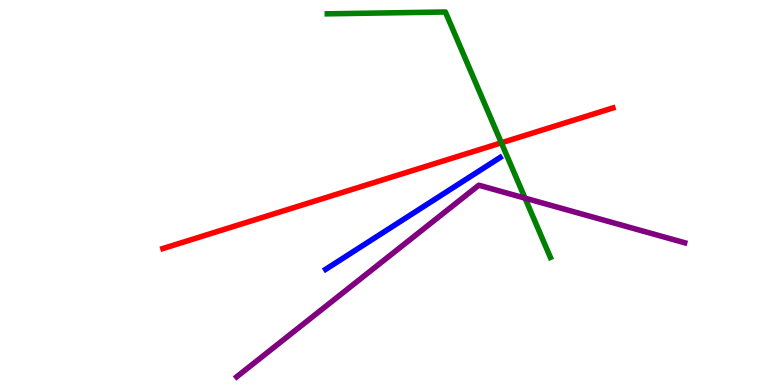[{'lines': ['blue', 'red'], 'intersections': []}, {'lines': ['green', 'red'], 'intersections': [{'x': 6.47, 'y': 6.29}]}, {'lines': ['purple', 'red'], 'intersections': []}, {'lines': ['blue', 'green'], 'intersections': []}, {'lines': ['blue', 'purple'], 'intersections': []}, {'lines': ['green', 'purple'], 'intersections': [{'x': 6.77, 'y': 4.85}]}]